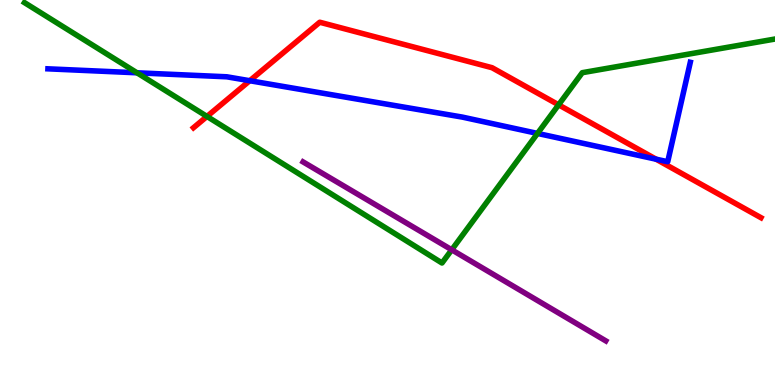[{'lines': ['blue', 'red'], 'intersections': [{'x': 3.22, 'y': 7.9}, {'x': 8.47, 'y': 5.87}]}, {'lines': ['green', 'red'], 'intersections': [{'x': 2.67, 'y': 6.98}, {'x': 7.21, 'y': 7.28}]}, {'lines': ['purple', 'red'], 'intersections': []}, {'lines': ['blue', 'green'], 'intersections': [{'x': 1.77, 'y': 8.11}, {'x': 6.94, 'y': 6.53}]}, {'lines': ['blue', 'purple'], 'intersections': []}, {'lines': ['green', 'purple'], 'intersections': [{'x': 5.83, 'y': 3.51}]}]